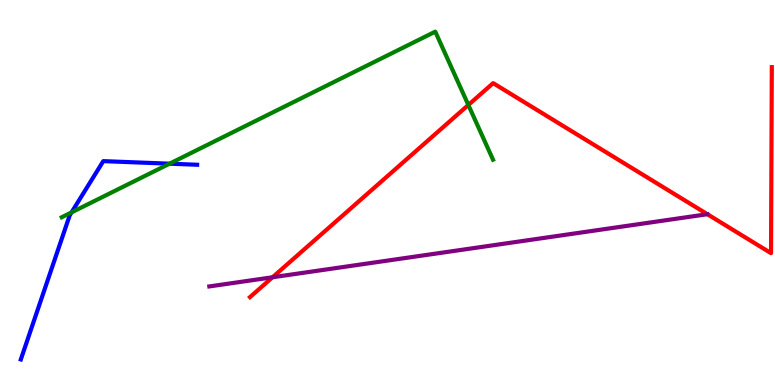[{'lines': ['blue', 'red'], 'intersections': []}, {'lines': ['green', 'red'], 'intersections': [{'x': 6.04, 'y': 7.27}]}, {'lines': ['purple', 'red'], 'intersections': [{'x': 3.52, 'y': 2.8}, {'x': 9.13, 'y': 4.44}]}, {'lines': ['blue', 'green'], 'intersections': [{'x': 0.923, 'y': 4.48}, {'x': 2.19, 'y': 5.75}]}, {'lines': ['blue', 'purple'], 'intersections': []}, {'lines': ['green', 'purple'], 'intersections': []}]